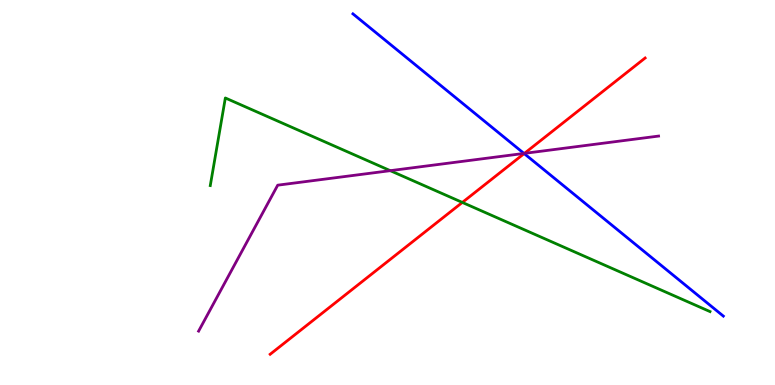[{'lines': ['blue', 'red'], 'intersections': [{'x': 6.76, 'y': 6.01}]}, {'lines': ['green', 'red'], 'intersections': [{'x': 5.97, 'y': 4.74}]}, {'lines': ['purple', 'red'], 'intersections': [{'x': 6.77, 'y': 6.02}]}, {'lines': ['blue', 'green'], 'intersections': []}, {'lines': ['blue', 'purple'], 'intersections': [{'x': 6.76, 'y': 6.01}]}, {'lines': ['green', 'purple'], 'intersections': [{'x': 5.04, 'y': 5.57}]}]